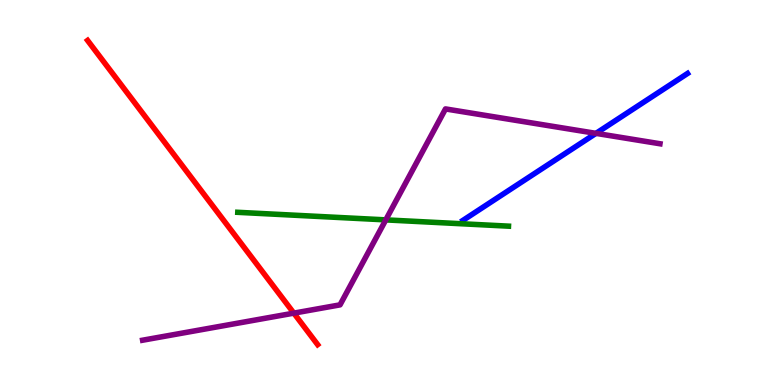[{'lines': ['blue', 'red'], 'intersections': []}, {'lines': ['green', 'red'], 'intersections': []}, {'lines': ['purple', 'red'], 'intersections': [{'x': 3.79, 'y': 1.87}]}, {'lines': ['blue', 'green'], 'intersections': []}, {'lines': ['blue', 'purple'], 'intersections': [{'x': 7.69, 'y': 6.54}]}, {'lines': ['green', 'purple'], 'intersections': [{'x': 4.98, 'y': 4.29}]}]